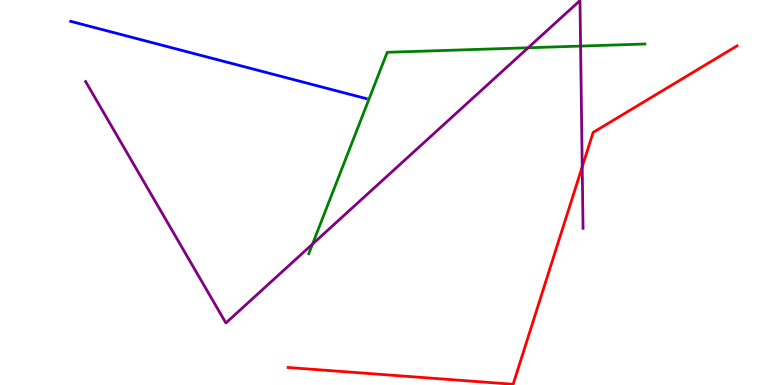[{'lines': ['blue', 'red'], 'intersections': []}, {'lines': ['green', 'red'], 'intersections': []}, {'lines': ['purple', 'red'], 'intersections': [{'x': 7.51, 'y': 5.67}]}, {'lines': ['blue', 'green'], 'intersections': []}, {'lines': ['blue', 'purple'], 'intersections': []}, {'lines': ['green', 'purple'], 'intersections': [{'x': 4.03, 'y': 3.66}, {'x': 6.81, 'y': 8.76}, {'x': 7.49, 'y': 8.8}]}]